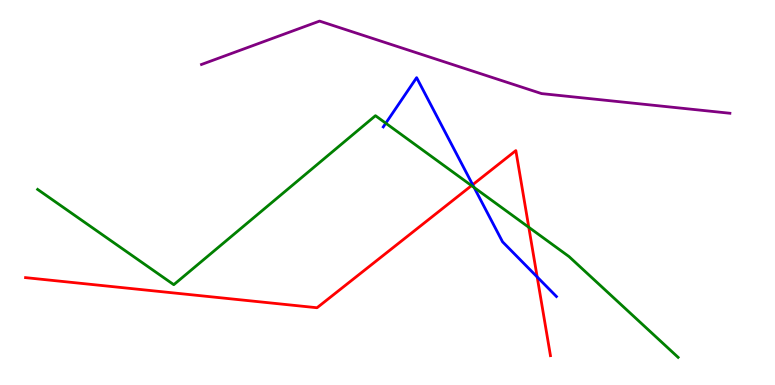[{'lines': ['blue', 'red'], 'intersections': [{'x': 6.1, 'y': 5.2}, {'x': 6.93, 'y': 2.81}]}, {'lines': ['green', 'red'], 'intersections': [{'x': 6.08, 'y': 5.18}, {'x': 6.82, 'y': 4.1}]}, {'lines': ['purple', 'red'], 'intersections': []}, {'lines': ['blue', 'green'], 'intersections': [{'x': 4.98, 'y': 6.8}, {'x': 6.12, 'y': 5.13}]}, {'lines': ['blue', 'purple'], 'intersections': []}, {'lines': ['green', 'purple'], 'intersections': []}]